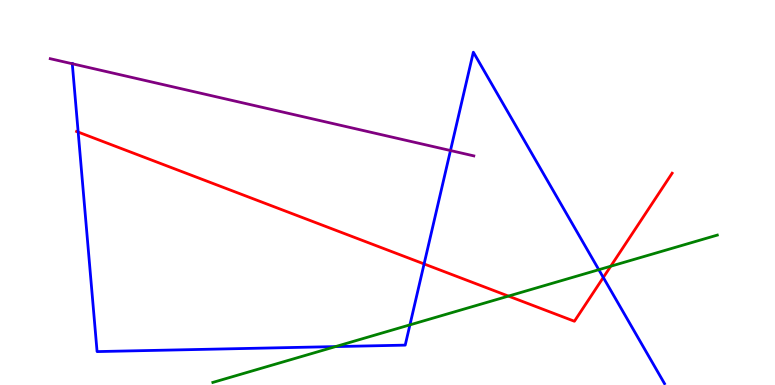[{'lines': ['blue', 'red'], 'intersections': [{'x': 1.01, 'y': 6.57}, {'x': 5.47, 'y': 3.14}, {'x': 7.78, 'y': 2.79}]}, {'lines': ['green', 'red'], 'intersections': [{'x': 6.56, 'y': 2.31}, {'x': 7.88, 'y': 3.09}]}, {'lines': ['purple', 'red'], 'intersections': []}, {'lines': ['blue', 'green'], 'intersections': [{'x': 4.33, 'y': 0.998}, {'x': 5.29, 'y': 1.56}, {'x': 7.73, 'y': 2.99}]}, {'lines': ['blue', 'purple'], 'intersections': [{'x': 0.933, 'y': 8.34}, {'x': 5.81, 'y': 6.09}]}, {'lines': ['green', 'purple'], 'intersections': []}]